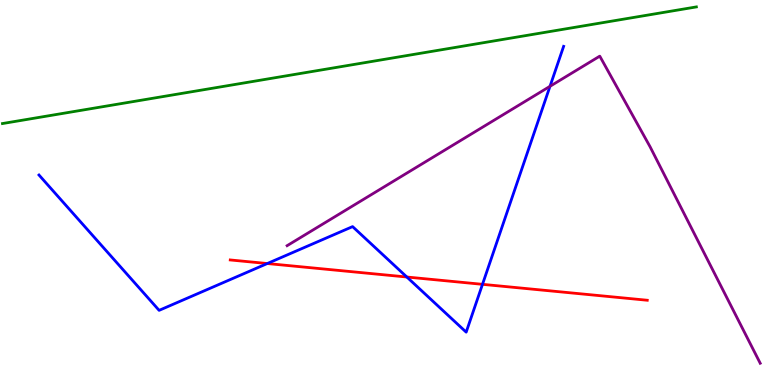[{'lines': ['blue', 'red'], 'intersections': [{'x': 3.45, 'y': 3.15}, {'x': 5.25, 'y': 2.8}, {'x': 6.23, 'y': 2.61}]}, {'lines': ['green', 'red'], 'intersections': []}, {'lines': ['purple', 'red'], 'intersections': []}, {'lines': ['blue', 'green'], 'intersections': []}, {'lines': ['blue', 'purple'], 'intersections': [{'x': 7.1, 'y': 7.76}]}, {'lines': ['green', 'purple'], 'intersections': []}]